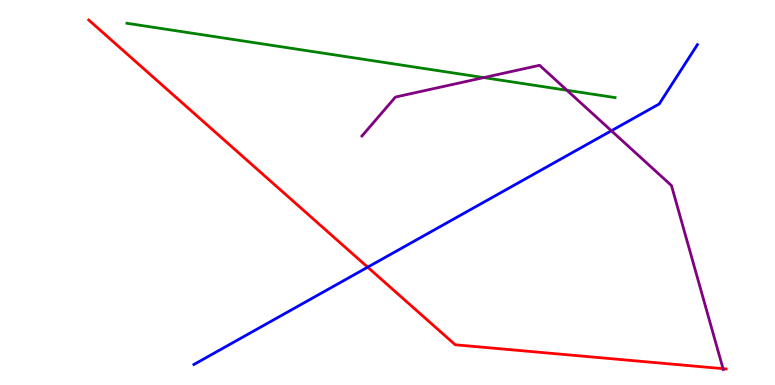[{'lines': ['blue', 'red'], 'intersections': [{'x': 4.74, 'y': 3.06}]}, {'lines': ['green', 'red'], 'intersections': []}, {'lines': ['purple', 'red'], 'intersections': [{'x': 9.33, 'y': 0.424}]}, {'lines': ['blue', 'green'], 'intersections': []}, {'lines': ['blue', 'purple'], 'intersections': [{'x': 7.89, 'y': 6.6}]}, {'lines': ['green', 'purple'], 'intersections': [{'x': 6.24, 'y': 7.98}, {'x': 7.32, 'y': 7.66}]}]